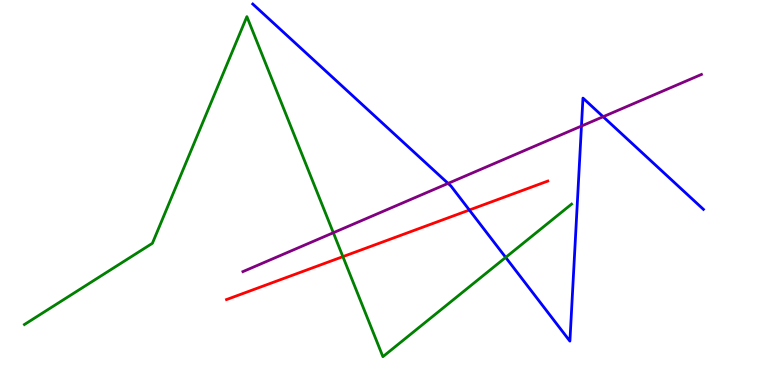[{'lines': ['blue', 'red'], 'intersections': [{'x': 6.06, 'y': 4.55}]}, {'lines': ['green', 'red'], 'intersections': [{'x': 4.42, 'y': 3.33}]}, {'lines': ['purple', 'red'], 'intersections': []}, {'lines': ['blue', 'green'], 'intersections': [{'x': 6.52, 'y': 3.31}]}, {'lines': ['blue', 'purple'], 'intersections': [{'x': 5.78, 'y': 5.24}, {'x': 7.5, 'y': 6.73}, {'x': 7.78, 'y': 6.97}]}, {'lines': ['green', 'purple'], 'intersections': [{'x': 4.3, 'y': 3.96}]}]